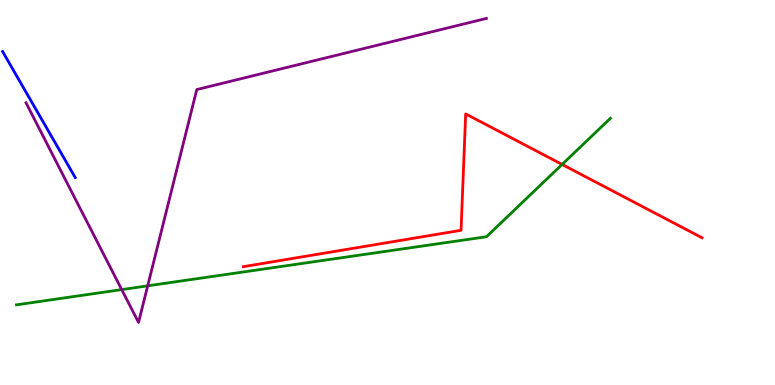[{'lines': ['blue', 'red'], 'intersections': []}, {'lines': ['green', 'red'], 'intersections': [{'x': 7.25, 'y': 5.73}]}, {'lines': ['purple', 'red'], 'intersections': []}, {'lines': ['blue', 'green'], 'intersections': []}, {'lines': ['blue', 'purple'], 'intersections': []}, {'lines': ['green', 'purple'], 'intersections': [{'x': 1.57, 'y': 2.48}, {'x': 1.91, 'y': 2.58}]}]